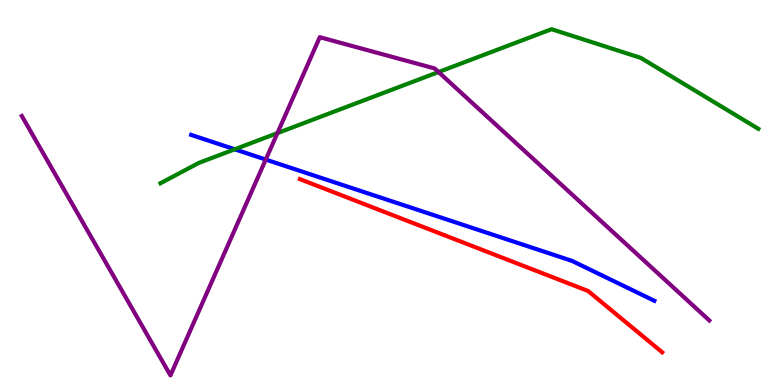[{'lines': ['blue', 'red'], 'intersections': []}, {'lines': ['green', 'red'], 'intersections': []}, {'lines': ['purple', 'red'], 'intersections': []}, {'lines': ['blue', 'green'], 'intersections': [{'x': 3.03, 'y': 6.12}]}, {'lines': ['blue', 'purple'], 'intersections': [{'x': 3.43, 'y': 5.86}]}, {'lines': ['green', 'purple'], 'intersections': [{'x': 3.58, 'y': 6.54}, {'x': 5.66, 'y': 8.13}]}]